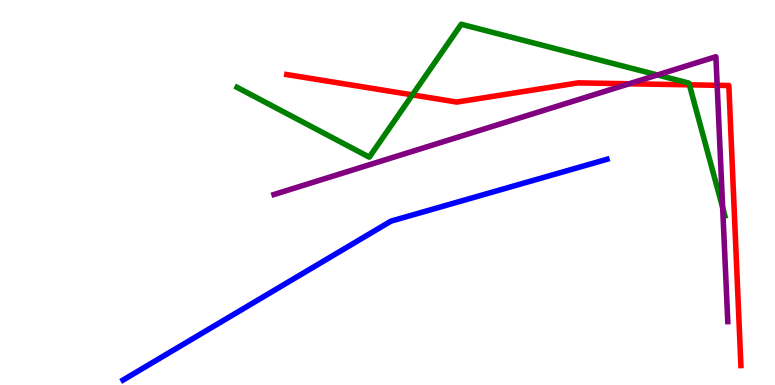[{'lines': ['blue', 'red'], 'intersections': []}, {'lines': ['green', 'red'], 'intersections': [{'x': 5.32, 'y': 7.54}, {'x': 8.9, 'y': 7.8}]}, {'lines': ['purple', 'red'], 'intersections': [{'x': 8.12, 'y': 7.82}, {'x': 9.25, 'y': 7.78}]}, {'lines': ['blue', 'green'], 'intersections': []}, {'lines': ['blue', 'purple'], 'intersections': []}, {'lines': ['green', 'purple'], 'intersections': [{'x': 8.48, 'y': 8.05}, {'x': 9.32, 'y': 4.61}]}]